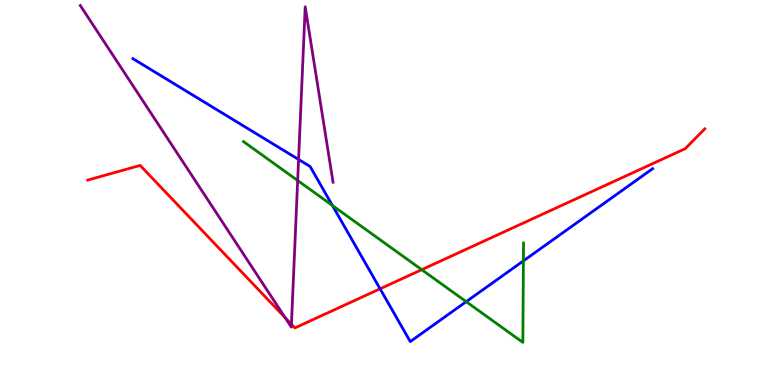[{'lines': ['blue', 'red'], 'intersections': [{'x': 4.9, 'y': 2.5}]}, {'lines': ['green', 'red'], 'intersections': [{'x': 5.44, 'y': 3.0}]}, {'lines': ['purple', 'red'], 'intersections': [{'x': 3.68, 'y': 1.75}, {'x': 3.76, 'y': 1.58}]}, {'lines': ['blue', 'green'], 'intersections': [{'x': 4.29, 'y': 4.66}, {'x': 6.02, 'y': 2.16}, {'x': 6.75, 'y': 3.22}]}, {'lines': ['blue', 'purple'], 'intersections': [{'x': 3.85, 'y': 5.86}]}, {'lines': ['green', 'purple'], 'intersections': [{'x': 3.84, 'y': 5.31}]}]